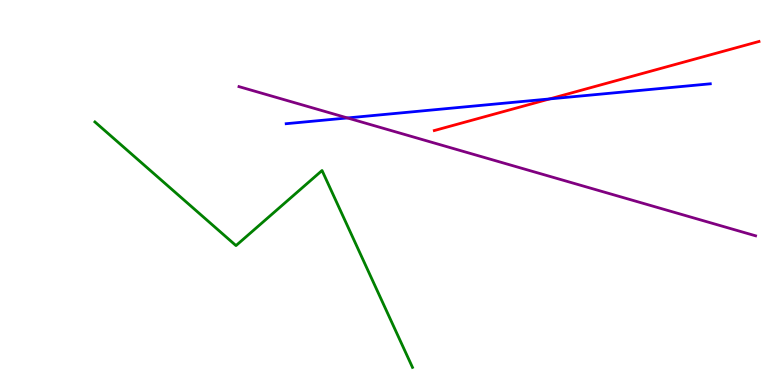[{'lines': ['blue', 'red'], 'intersections': [{'x': 7.09, 'y': 7.43}]}, {'lines': ['green', 'red'], 'intersections': []}, {'lines': ['purple', 'red'], 'intersections': []}, {'lines': ['blue', 'green'], 'intersections': []}, {'lines': ['blue', 'purple'], 'intersections': [{'x': 4.48, 'y': 6.94}]}, {'lines': ['green', 'purple'], 'intersections': []}]